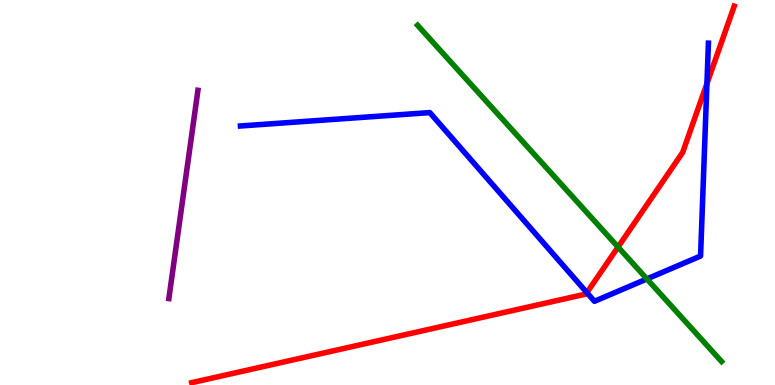[{'lines': ['blue', 'red'], 'intersections': [{'x': 7.57, 'y': 2.4}, {'x': 9.12, 'y': 7.83}]}, {'lines': ['green', 'red'], 'intersections': [{'x': 7.97, 'y': 3.58}]}, {'lines': ['purple', 'red'], 'intersections': []}, {'lines': ['blue', 'green'], 'intersections': [{'x': 8.35, 'y': 2.75}]}, {'lines': ['blue', 'purple'], 'intersections': []}, {'lines': ['green', 'purple'], 'intersections': []}]